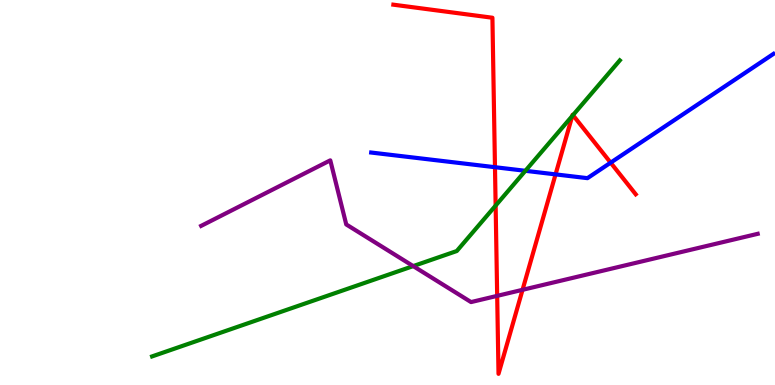[{'lines': ['blue', 'red'], 'intersections': [{'x': 6.39, 'y': 5.66}, {'x': 7.17, 'y': 5.47}, {'x': 7.88, 'y': 5.77}]}, {'lines': ['green', 'red'], 'intersections': [{'x': 6.4, 'y': 4.66}, {'x': 7.38, 'y': 6.99}, {'x': 7.39, 'y': 7.01}]}, {'lines': ['purple', 'red'], 'intersections': [{'x': 6.42, 'y': 2.32}, {'x': 6.74, 'y': 2.47}]}, {'lines': ['blue', 'green'], 'intersections': [{'x': 6.78, 'y': 5.56}]}, {'lines': ['blue', 'purple'], 'intersections': []}, {'lines': ['green', 'purple'], 'intersections': [{'x': 5.33, 'y': 3.09}]}]